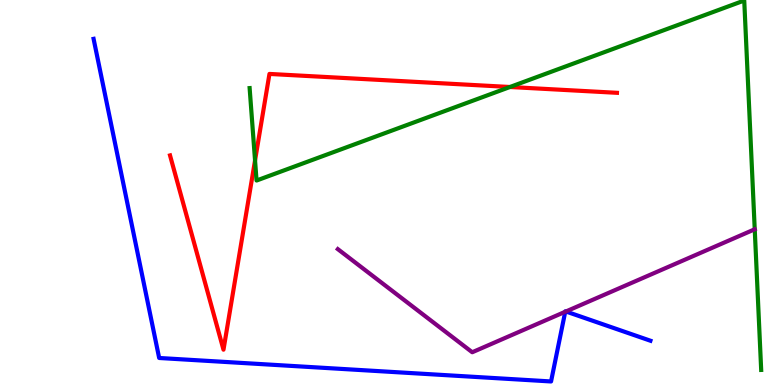[{'lines': ['blue', 'red'], 'intersections': []}, {'lines': ['green', 'red'], 'intersections': [{'x': 3.29, 'y': 5.83}, {'x': 6.58, 'y': 7.74}]}, {'lines': ['purple', 'red'], 'intersections': []}, {'lines': ['blue', 'green'], 'intersections': []}, {'lines': ['blue', 'purple'], 'intersections': [{'x': 7.29, 'y': 1.9}, {'x': 7.3, 'y': 1.91}]}, {'lines': ['green', 'purple'], 'intersections': []}]